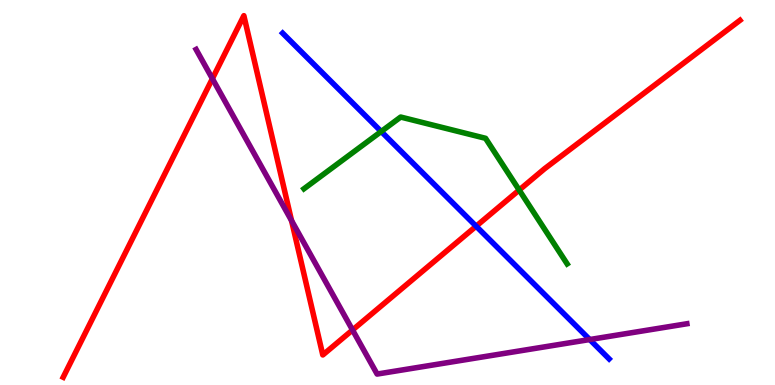[{'lines': ['blue', 'red'], 'intersections': [{'x': 6.14, 'y': 4.12}]}, {'lines': ['green', 'red'], 'intersections': [{'x': 6.7, 'y': 5.06}]}, {'lines': ['purple', 'red'], 'intersections': [{'x': 2.74, 'y': 7.96}, {'x': 3.76, 'y': 4.27}, {'x': 4.55, 'y': 1.43}]}, {'lines': ['blue', 'green'], 'intersections': [{'x': 4.92, 'y': 6.58}]}, {'lines': ['blue', 'purple'], 'intersections': [{'x': 7.61, 'y': 1.18}]}, {'lines': ['green', 'purple'], 'intersections': []}]